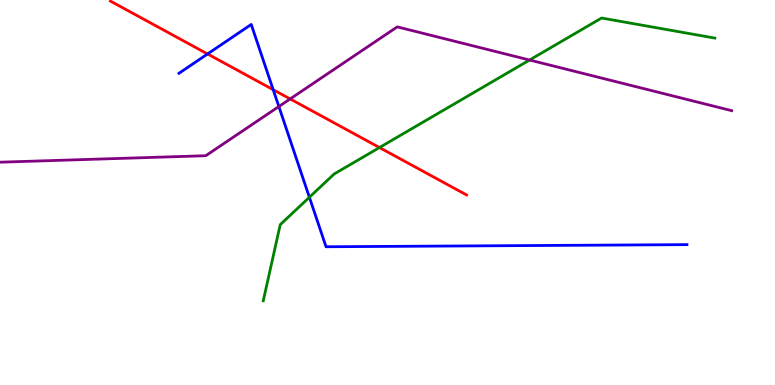[{'lines': ['blue', 'red'], 'intersections': [{'x': 2.68, 'y': 8.6}, {'x': 3.53, 'y': 7.67}]}, {'lines': ['green', 'red'], 'intersections': [{'x': 4.9, 'y': 6.17}]}, {'lines': ['purple', 'red'], 'intersections': [{'x': 3.74, 'y': 7.43}]}, {'lines': ['blue', 'green'], 'intersections': [{'x': 3.99, 'y': 4.88}]}, {'lines': ['blue', 'purple'], 'intersections': [{'x': 3.6, 'y': 7.23}]}, {'lines': ['green', 'purple'], 'intersections': [{'x': 6.83, 'y': 8.44}]}]